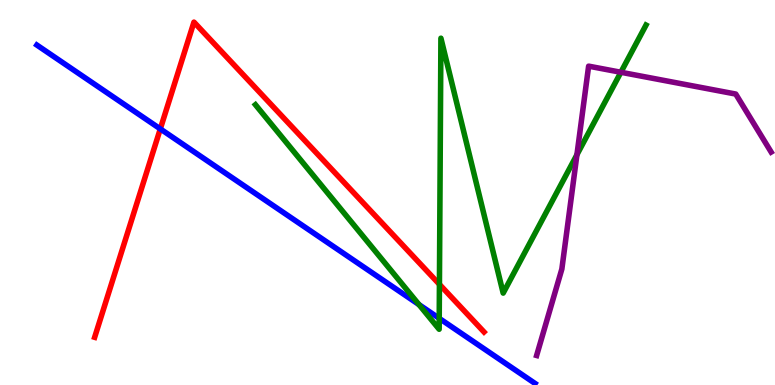[{'lines': ['blue', 'red'], 'intersections': [{'x': 2.07, 'y': 6.65}]}, {'lines': ['green', 'red'], 'intersections': [{'x': 5.67, 'y': 2.61}]}, {'lines': ['purple', 'red'], 'intersections': []}, {'lines': ['blue', 'green'], 'intersections': [{'x': 5.41, 'y': 2.09}, {'x': 5.67, 'y': 1.73}]}, {'lines': ['blue', 'purple'], 'intersections': []}, {'lines': ['green', 'purple'], 'intersections': [{'x': 7.44, 'y': 5.98}, {'x': 8.01, 'y': 8.12}]}]